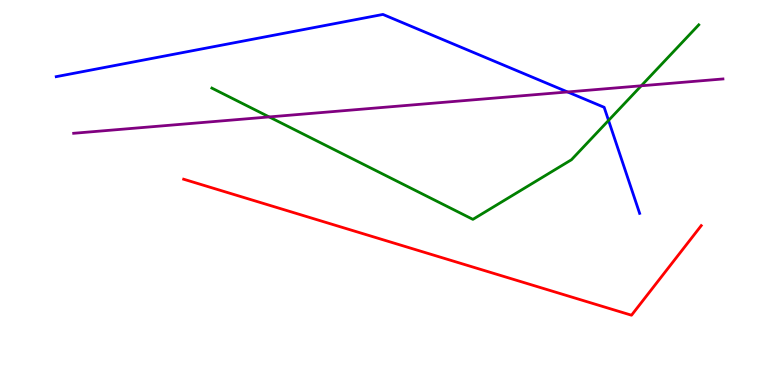[{'lines': ['blue', 'red'], 'intersections': []}, {'lines': ['green', 'red'], 'intersections': []}, {'lines': ['purple', 'red'], 'intersections': []}, {'lines': ['blue', 'green'], 'intersections': [{'x': 7.85, 'y': 6.87}]}, {'lines': ['blue', 'purple'], 'intersections': [{'x': 7.32, 'y': 7.61}]}, {'lines': ['green', 'purple'], 'intersections': [{'x': 3.47, 'y': 6.96}, {'x': 8.27, 'y': 7.77}]}]